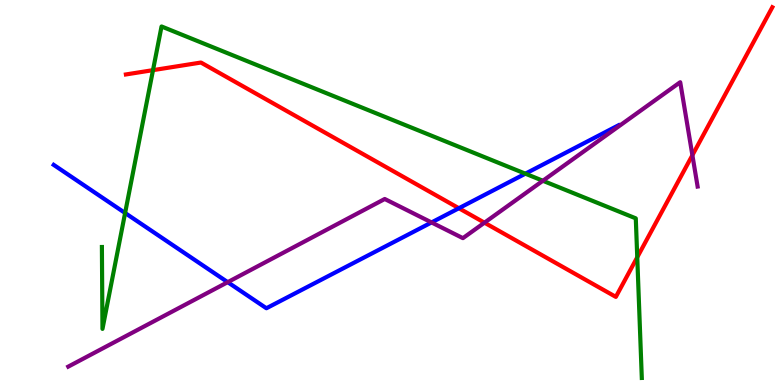[{'lines': ['blue', 'red'], 'intersections': [{'x': 5.92, 'y': 4.59}]}, {'lines': ['green', 'red'], 'intersections': [{'x': 1.97, 'y': 8.18}, {'x': 8.22, 'y': 3.32}]}, {'lines': ['purple', 'red'], 'intersections': [{'x': 6.25, 'y': 4.22}, {'x': 8.93, 'y': 5.97}]}, {'lines': ['blue', 'green'], 'intersections': [{'x': 1.61, 'y': 4.47}, {'x': 6.78, 'y': 5.49}]}, {'lines': ['blue', 'purple'], 'intersections': [{'x': 2.94, 'y': 2.67}, {'x': 5.57, 'y': 4.22}]}, {'lines': ['green', 'purple'], 'intersections': [{'x': 7.0, 'y': 5.3}]}]